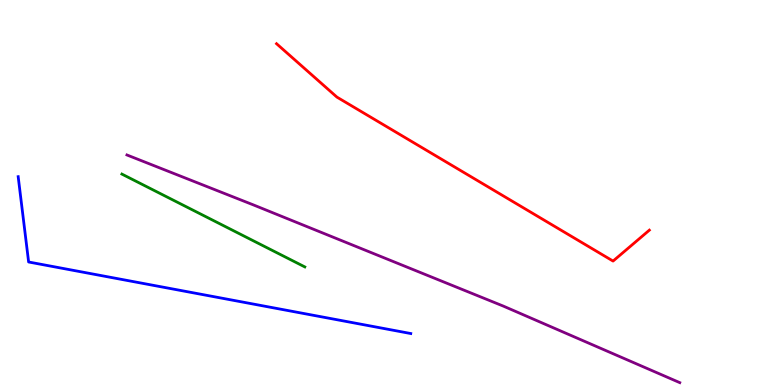[{'lines': ['blue', 'red'], 'intersections': []}, {'lines': ['green', 'red'], 'intersections': []}, {'lines': ['purple', 'red'], 'intersections': []}, {'lines': ['blue', 'green'], 'intersections': []}, {'lines': ['blue', 'purple'], 'intersections': []}, {'lines': ['green', 'purple'], 'intersections': []}]